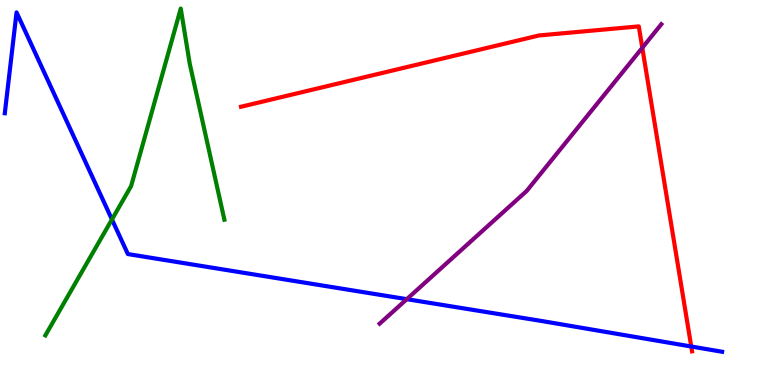[{'lines': ['blue', 'red'], 'intersections': [{'x': 8.92, 'y': 1.0}]}, {'lines': ['green', 'red'], 'intersections': []}, {'lines': ['purple', 'red'], 'intersections': [{'x': 8.29, 'y': 8.76}]}, {'lines': ['blue', 'green'], 'intersections': [{'x': 1.44, 'y': 4.3}]}, {'lines': ['blue', 'purple'], 'intersections': [{'x': 5.25, 'y': 2.23}]}, {'lines': ['green', 'purple'], 'intersections': []}]